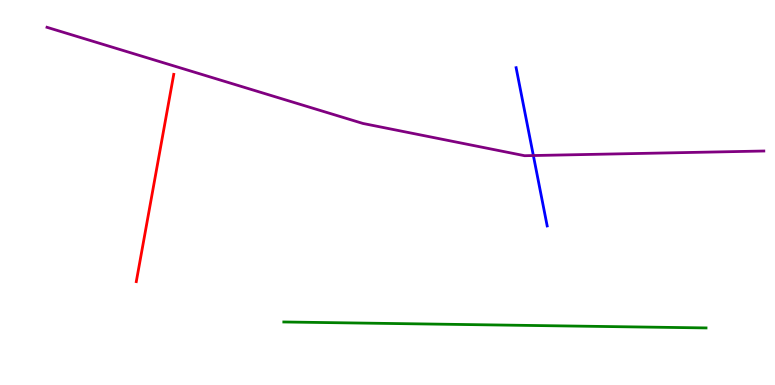[{'lines': ['blue', 'red'], 'intersections': []}, {'lines': ['green', 'red'], 'intersections': []}, {'lines': ['purple', 'red'], 'intersections': []}, {'lines': ['blue', 'green'], 'intersections': []}, {'lines': ['blue', 'purple'], 'intersections': [{'x': 6.88, 'y': 5.96}]}, {'lines': ['green', 'purple'], 'intersections': []}]